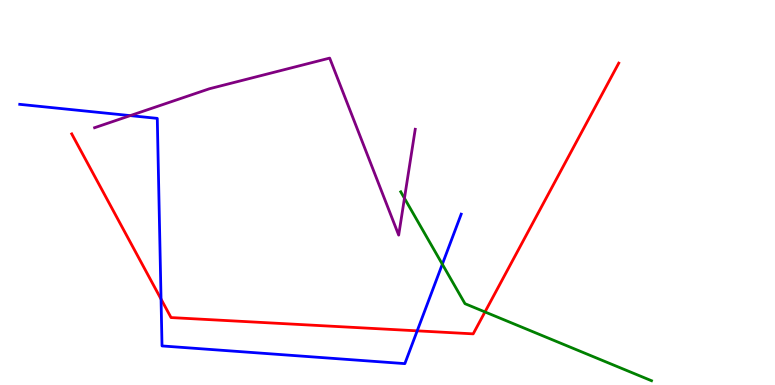[{'lines': ['blue', 'red'], 'intersections': [{'x': 2.08, 'y': 2.23}, {'x': 5.38, 'y': 1.41}]}, {'lines': ['green', 'red'], 'intersections': [{'x': 6.26, 'y': 1.9}]}, {'lines': ['purple', 'red'], 'intersections': []}, {'lines': ['blue', 'green'], 'intersections': [{'x': 5.71, 'y': 3.14}]}, {'lines': ['blue', 'purple'], 'intersections': [{'x': 1.68, 'y': 7.0}]}, {'lines': ['green', 'purple'], 'intersections': [{'x': 5.22, 'y': 4.85}]}]